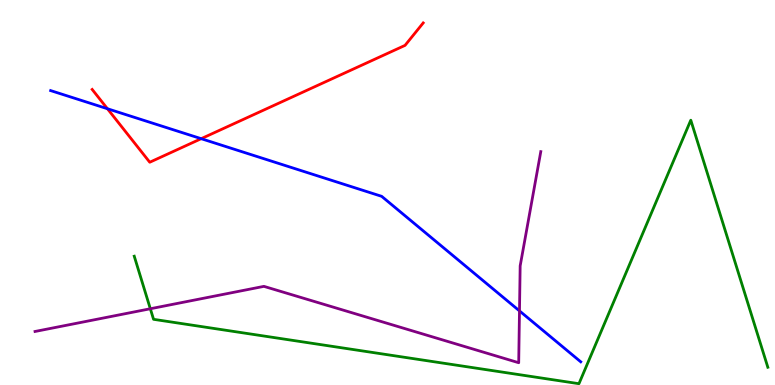[{'lines': ['blue', 'red'], 'intersections': [{'x': 1.39, 'y': 7.18}, {'x': 2.6, 'y': 6.4}]}, {'lines': ['green', 'red'], 'intersections': []}, {'lines': ['purple', 'red'], 'intersections': []}, {'lines': ['blue', 'green'], 'intersections': []}, {'lines': ['blue', 'purple'], 'intersections': [{'x': 6.7, 'y': 1.92}]}, {'lines': ['green', 'purple'], 'intersections': [{'x': 1.94, 'y': 1.98}]}]